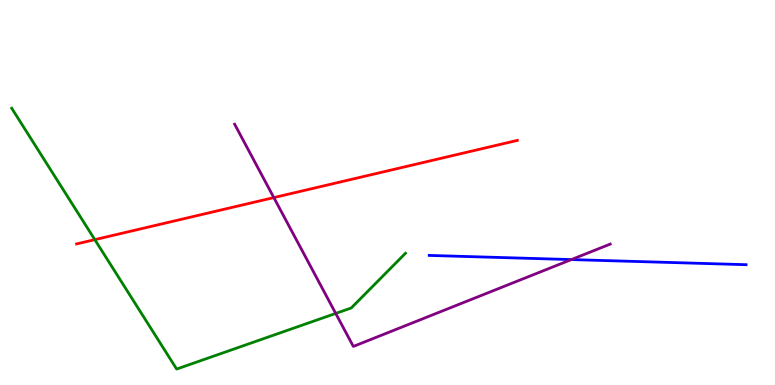[{'lines': ['blue', 'red'], 'intersections': []}, {'lines': ['green', 'red'], 'intersections': [{'x': 1.22, 'y': 3.78}]}, {'lines': ['purple', 'red'], 'intersections': [{'x': 3.53, 'y': 4.87}]}, {'lines': ['blue', 'green'], 'intersections': []}, {'lines': ['blue', 'purple'], 'intersections': [{'x': 7.37, 'y': 3.26}]}, {'lines': ['green', 'purple'], 'intersections': [{'x': 4.33, 'y': 1.86}]}]